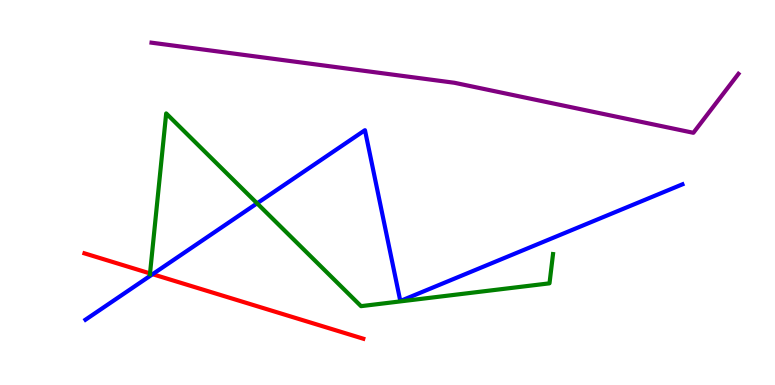[{'lines': ['blue', 'red'], 'intersections': [{'x': 1.97, 'y': 2.88}]}, {'lines': ['green', 'red'], 'intersections': [{'x': 1.94, 'y': 2.9}]}, {'lines': ['purple', 'red'], 'intersections': []}, {'lines': ['blue', 'green'], 'intersections': [{'x': 3.32, 'y': 4.72}]}, {'lines': ['blue', 'purple'], 'intersections': []}, {'lines': ['green', 'purple'], 'intersections': []}]